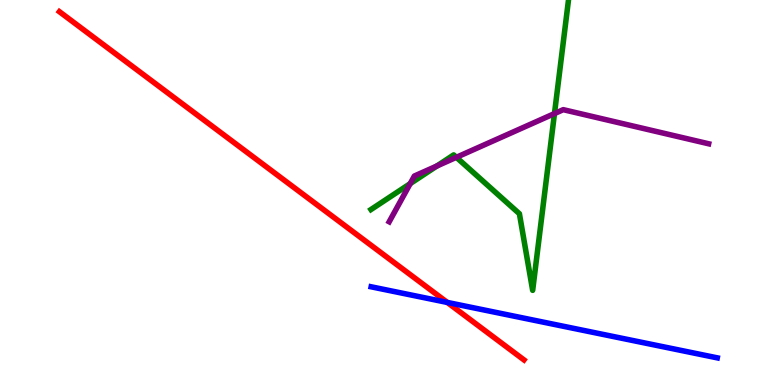[{'lines': ['blue', 'red'], 'intersections': [{'x': 5.77, 'y': 2.14}]}, {'lines': ['green', 'red'], 'intersections': []}, {'lines': ['purple', 'red'], 'intersections': []}, {'lines': ['blue', 'green'], 'intersections': []}, {'lines': ['blue', 'purple'], 'intersections': []}, {'lines': ['green', 'purple'], 'intersections': [{'x': 5.29, 'y': 5.23}, {'x': 5.64, 'y': 5.69}, {'x': 5.89, 'y': 5.91}, {'x': 7.15, 'y': 7.05}]}]